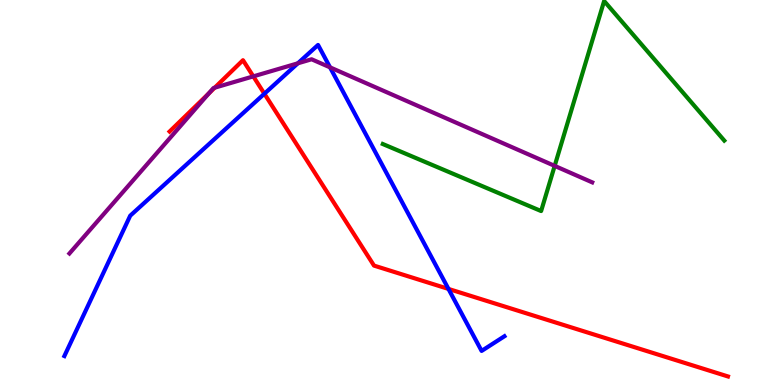[{'lines': ['blue', 'red'], 'intersections': [{'x': 3.41, 'y': 7.57}, {'x': 5.79, 'y': 2.5}]}, {'lines': ['green', 'red'], 'intersections': []}, {'lines': ['purple', 'red'], 'intersections': [{'x': 2.69, 'y': 7.57}, {'x': 2.77, 'y': 7.72}, {'x': 3.27, 'y': 8.02}]}, {'lines': ['blue', 'green'], 'intersections': []}, {'lines': ['blue', 'purple'], 'intersections': [{'x': 3.84, 'y': 8.36}, {'x': 4.26, 'y': 8.25}]}, {'lines': ['green', 'purple'], 'intersections': [{'x': 7.16, 'y': 5.69}]}]